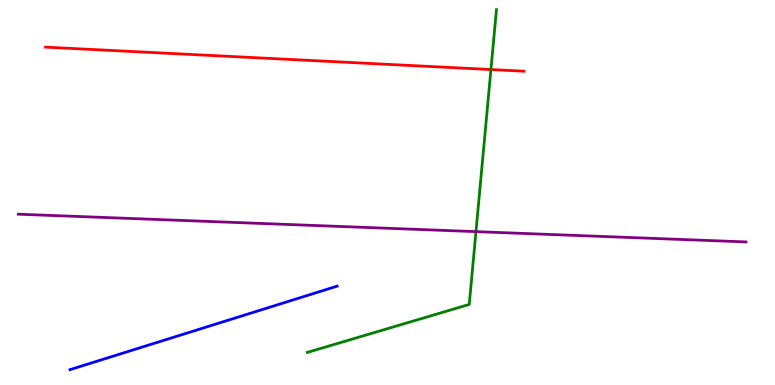[{'lines': ['blue', 'red'], 'intersections': []}, {'lines': ['green', 'red'], 'intersections': [{'x': 6.33, 'y': 8.19}]}, {'lines': ['purple', 'red'], 'intersections': []}, {'lines': ['blue', 'green'], 'intersections': []}, {'lines': ['blue', 'purple'], 'intersections': []}, {'lines': ['green', 'purple'], 'intersections': [{'x': 6.14, 'y': 3.98}]}]